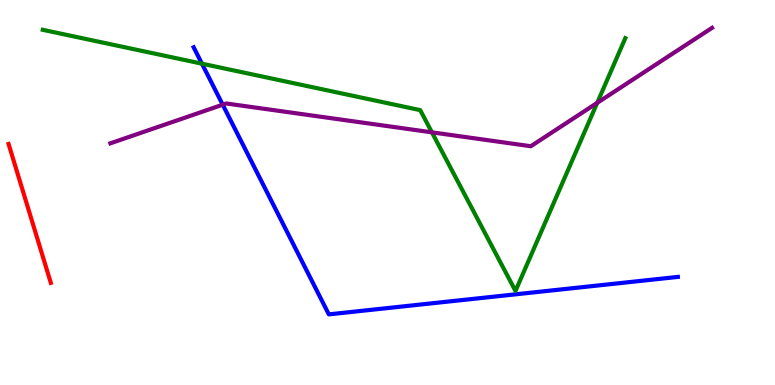[{'lines': ['blue', 'red'], 'intersections': []}, {'lines': ['green', 'red'], 'intersections': []}, {'lines': ['purple', 'red'], 'intersections': []}, {'lines': ['blue', 'green'], 'intersections': [{'x': 2.61, 'y': 8.35}]}, {'lines': ['blue', 'purple'], 'intersections': [{'x': 2.87, 'y': 7.28}]}, {'lines': ['green', 'purple'], 'intersections': [{'x': 5.57, 'y': 6.56}, {'x': 7.71, 'y': 7.33}]}]